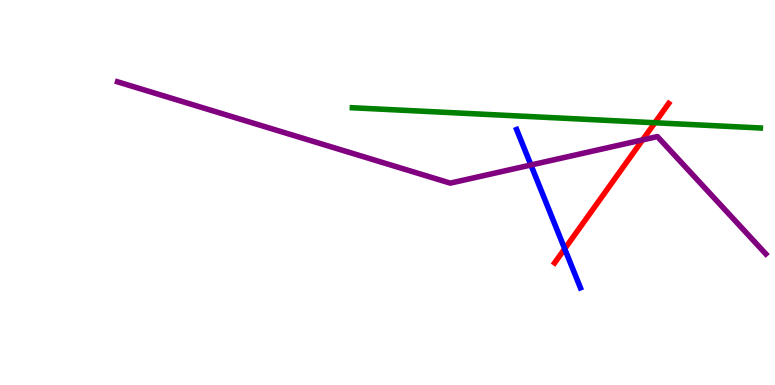[{'lines': ['blue', 'red'], 'intersections': [{'x': 7.29, 'y': 3.54}]}, {'lines': ['green', 'red'], 'intersections': [{'x': 8.45, 'y': 6.81}]}, {'lines': ['purple', 'red'], 'intersections': [{'x': 8.29, 'y': 6.37}]}, {'lines': ['blue', 'green'], 'intersections': []}, {'lines': ['blue', 'purple'], 'intersections': [{'x': 6.85, 'y': 5.71}]}, {'lines': ['green', 'purple'], 'intersections': []}]